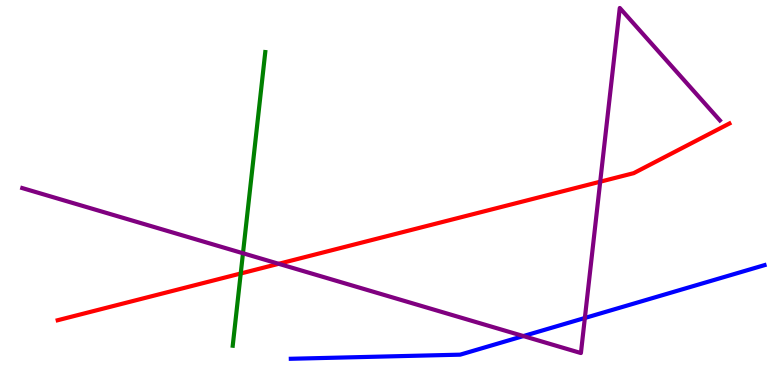[{'lines': ['blue', 'red'], 'intersections': []}, {'lines': ['green', 'red'], 'intersections': [{'x': 3.11, 'y': 2.9}]}, {'lines': ['purple', 'red'], 'intersections': [{'x': 3.6, 'y': 3.15}, {'x': 7.74, 'y': 5.28}]}, {'lines': ['blue', 'green'], 'intersections': []}, {'lines': ['blue', 'purple'], 'intersections': [{'x': 6.75, 'y': 1.27}, {'x': 7.55, 'y': 1.74}]}, {'lines': ['green', 'purple'], 'intersections': [{'x': 3.14, 'y': 3.42}]}]